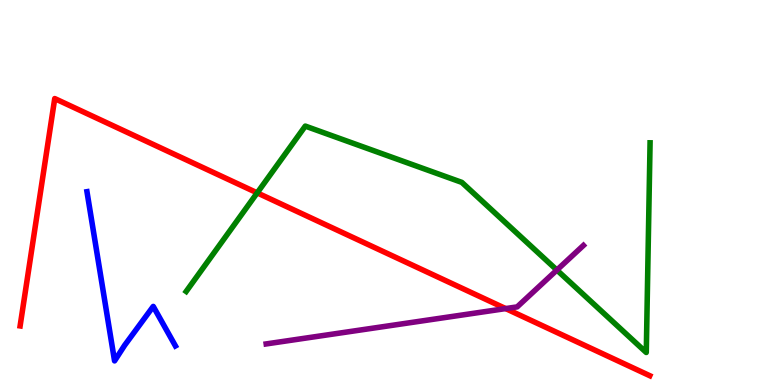[{'lines': ['blue', 'red'], 'intersections': []}, {'lines': ['green', 'red'], 'intersections': [{'x': 3.32, 'y': 4.99}]}, {'lines': ['purple', 'red'], 'intersections': [{'x': 6.52, 'y': 1.98}]}, {'lines': ['blue', 'green'], 'intersections': []}, {'lines': ['blue', 'purple'], 'intersections': []}, {'lines': ['green', 'purple'], 'intersections': [{'x': 7.19, 'y': 2.99}]}]